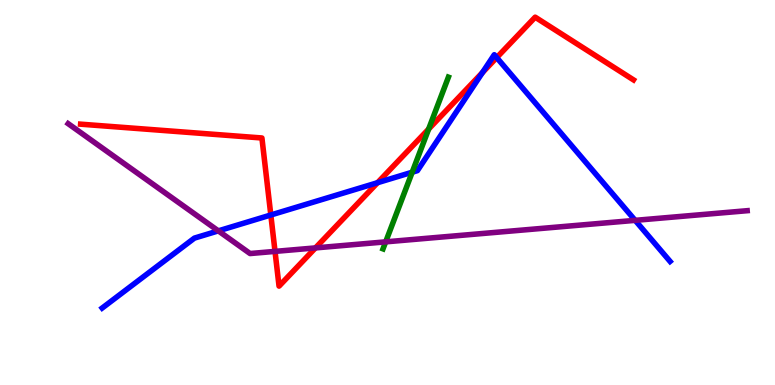[{'lines': ['blue', 'red'], 'intersections': [{'x': 3.49, 'y': 4.42}, {'x': 4.87, 'y': 5.25}, {'x': 6.23, 'y': 8.12}, {'x': 6.41, 'y': 8.5}]}, {'lines': ['green', 'red'], 'intersections': [{'x': 5.53, 'y': 6.65}]}, {'lines': ['purple', 'red'], 'intersections': [{'x': 3.55, 'y': 3.47}, {'x': 4.07, 'y': 3.56}]}, {'lines': ['blue', 'green'], 'intersections': [{'x': 5.32, 'y': 5.53}]}, {'lines': ['blue', 'purple'], 'intersections': [{'x': 2.82, 'y': 4.0}, {'x': 8.2, 'y': 4.28}]}, {'lines': ['green', 'purple'], 'intersections': [{'x': 4.98, 'y': 3.72}]}]